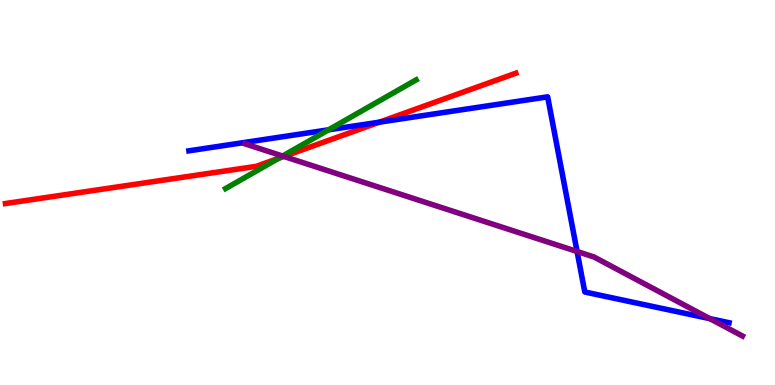[{'lines': ['blue', 'red'], 'intersections': [{'x': 4.89, 'y': 6.83}]}, {'lines': ['green', 'red'], 'intersections': [{'x': 3.6, 'y': 5.89}]}, {'lines': ['purple', 'red'], 'intersections': [{'x': 3.66, 'y': 5.94}]}, {'lines': ['blue', 'green'], 'intersections': [{'x': 4.24, 'y': 6.63}]}, {'lines': ['blue', 'purple'], 'intersections': [{'x': 7.45, 'y': 3.47}, {'x': 9.16, 'y': 1.72}]}, {'lines': ['green', 'purple'], 'intersections': [{'x': 3.65, 'y': 5.95}]}]